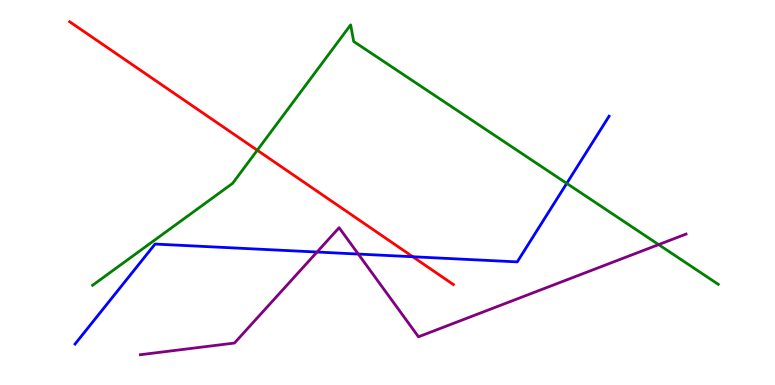[{'lines': ['blue', 'red'], 'intersections': [{'x': 5.33, 'y': 3.33}]}, {'lines': ['green', 'red'], 'intersections': [{'x': 3.32, 'y': 6.1}]}, {'lines': ['purple', 'red'], 'intersections': []}, {'lines': ['blue', 'green'], 'intersections': [{'x': 7.31, 'y': 5.24}]}, {'lines': ['blue', 'purple'], 'intersections': [{'x': 4.09, 'y': 3.45}, {'x': 4.62, 'y': 3.4}]}, {'lines': ['green', 'purple'], 'intersections': [{'x': 8.5, 'y': 3.65}]}]